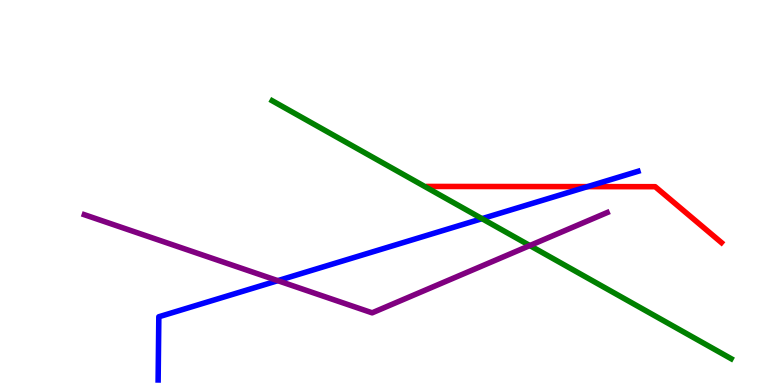[{'lines': ['blue', 'red'], 'intersections': [{'x': 7.58, 'y': 5.15}]}, {'lines': ['green', 'red'], 'intersections': []}, {'lines': ['purple', 'red'], 'intersections': []}, {'lines': ['blue', 'green'], 'intersections': [{'x': 6.22, 'y': 4.32}]}, {'lines': ['blue', 'purple'], 'intersections': [{'x': 3.58, 'y': 2.71}]}, {'lines': ['green', 'purple'], 'intersections': [{'x': 6.84, 'y': 3.62}]}]